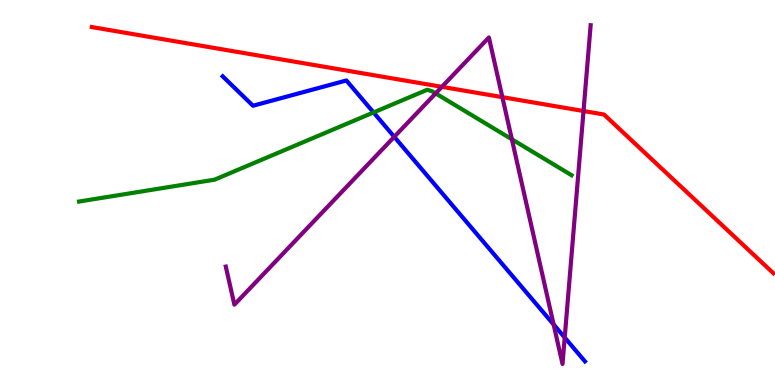[{'lines': ['blue', 'red'], 'intersections': []}, {'lines': ['green', 'red'], 'intersections': []}, {'lines': ['purple', 'red'], 'intersections': [{'x': 5.7, 'y': 7.74}, {'x': 6.48, 'y': 7.48}, {'x': 7.53, 'y': 7.12}]}, {'lines': ['blue', 'green'], 'intersections': [{'x': 4.82, 'y': 7.08}]}, {'lines': ['blue', 'purple'], 'intersections': [{'x': 5.09, 'y': 6.45}, {'x': 7.14, 'y': 1.57}, {'x': 7.29, 'y': 1.23}]}, {'lines': ['green', 'purple'], 'intersections': [{'x': 5.62, 'y': 7.57}, {'x': 6.6, 'y': 6.38}]}]